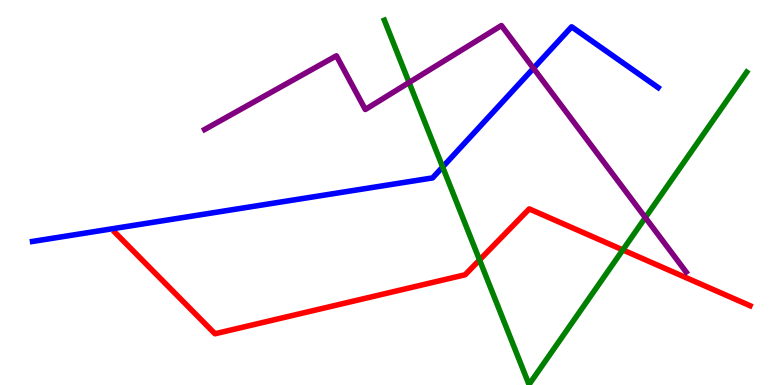[{'lines': ['blue', 'red'], 'intersections': []}, {'lines': ['green', 'red'], 'intersections': [{'x': 6.19, 'y': 3.25}, {'x': 8.04, 'y': 3.51}]}, {'lines': ['purple', 'red'], 'intersections': []}, {'lines': ['blue', 'green'], 'intersections': [{'x': 5.71, 'y': 5.66}]}, {'lines': ['blue', 'purple'], 'intersections': [{'x': 6.88, 'y': 8.23}]}, {'lines': ['green', 'purple'], 'intersections': [{'x': 5.28, 'y': 7.86}, {'x': 8.33, 'y': 4.35}]}]